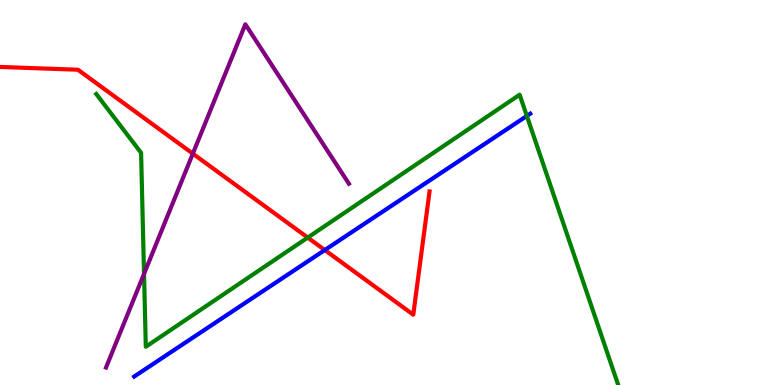[{'lines': ['blue', 'red'], 'intersections': [{'x': 4.19, 'y': 3.51}]}, {'lines': ['green', 'red'], 'intersections': [{'x': 3.97, 'y': 3.83}]}, {'lines': ['purple', 'red'], 'intersections': [{'x': 2.49, 'y': 6.01}]}, {'lines': ['blue', 'green'], 'intersections': [{'x': 6.8, 'y': 6.99}]}, {'lines': ['blue', 'purple'], 'intersections': []}, {'lines': ['green', 'purple'], 'intersections': [{'x': 1.86, 'y': 2.89}]}]